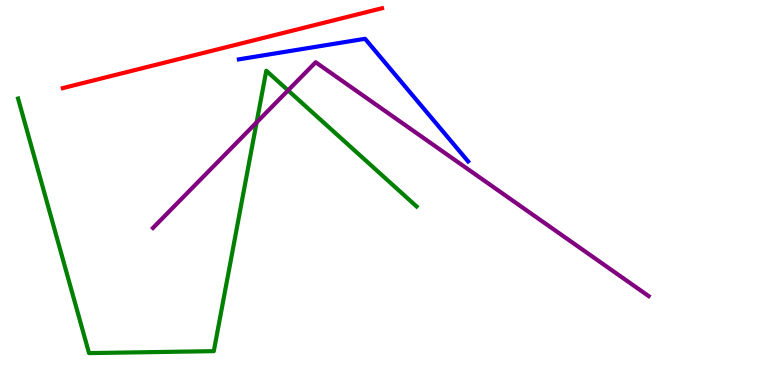[{'lines': ['blue', 'red'], 'intersections': []}, {'lines': ['green', 'red'], 'intersections': []}, {'lines': ['purple', 'red'], 'intersections': []}, {'lines': ['blue', 'green'], 'intersections': []}, {'lines': ['blue', 'purple'], 'intersections': []}, {'lines': ['green', 'purple'], 'intersections': [{'x': 3.31, 'y': 6.82}, {'x': 3.72, 'y': 7.65}]}]